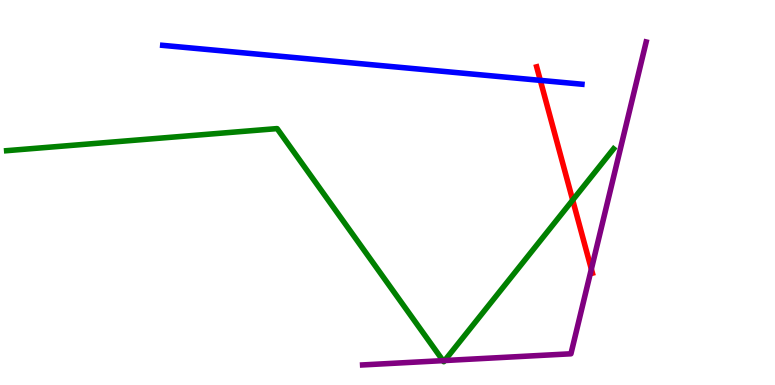[{'lines': ['blue', 'red'], 'intersections': [{'x': 6.97, 'y': 7.91}]}, {'lines': ['green', 'red'], 'intersections': [{'x': 7.39, 'y': 4.8}]}, {'lines': ['purple', 'red'], 'intersections': [{'x': 7.63, 'y': 3.01}]}, {'lines': ['blue', 'green'], 'intersections': []}, {'lines': ['blue', 'purple'], 'intersections': []}, {'lines': ['green', 'purple'], 'intersections': [{'x': 5.72, 'y': 0.633}, {'x': 5.74, 'y': 0.635}]}]